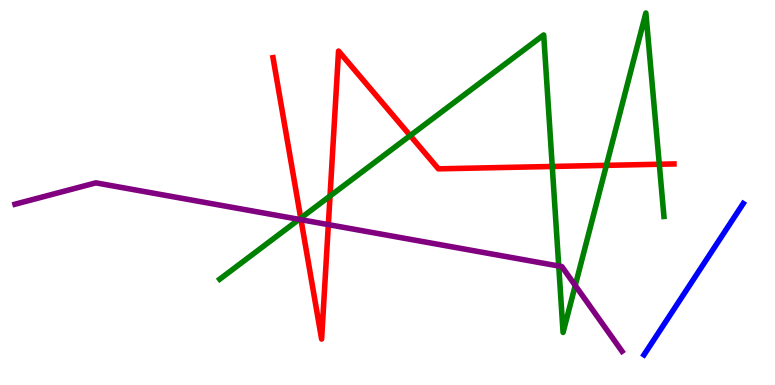[{'lines': ['blue', 'red'], 'intersections': []}, {'lines': ['green', 'red'], 'intersections': [{'x': 3.88, 'y': 4.33}, {'x': 4.26, 'y': 4.91}, {'x': 5.29, 'y': 6.48}, {'x': 7.13, 'y': 5.68}, {'x': 7.82, 'y': 5.71}, {'x': 8.51, 'y': 5.73}]}, {'lines': ['purple', 'red'], 'intersections': [{'x': 3.88, 'y': 4.29}, {'x': 4.24, 'y': 4.17}]}, {'lines': ['blue', 'green'], 'intersections': []}, {'lines': ['blue', 'purple'], 'intersections': []}, {'lines': ['green', 'purple'], 'intersections': [{'x': 3.86, 'y': 4.3}, {'x': 7.21, 'y': 3.09}, {'x': 7.42, 'y': 2.59}]}]